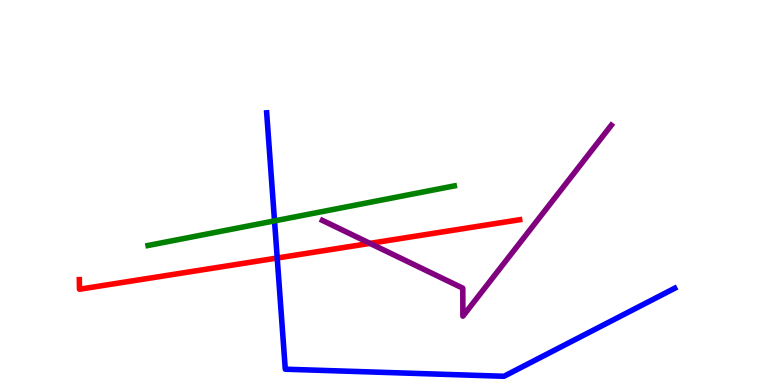[{'lines': ['blue', 'red'], 'intersections': [{'x': 3.58, 'y': 3.3}]}, {'lines': ['green', 'red'], 'intersections': []}, {'lines': ['purple', 'red'], 'intersections': [{'x': 4.77, 'y': 3.68}]}, {'lines': ['blue', 'green'], 'intersections': [{'x': 3.54, 'y': 4.26}]}, {'lines': ['blue', 'purple'], 'intersections': []}, {'lines': ['green', 'purple'], 'intersections': []}]